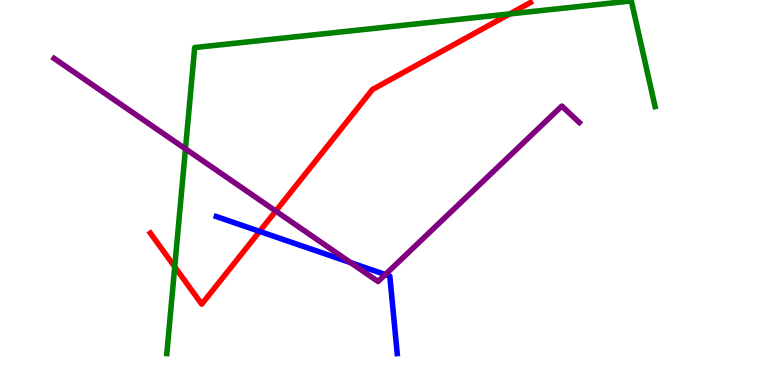[{'lines': ['blue', 'red'], 'intersections': [{'x': 3.35, 'y': 3.99}]}, {'lines': ['green', 'red'], 'intersections': [{'x': 2.25, 'y': 3.07}, {'x': 6.58, 'y': 9.64}]}, {'lines': ['purple', 'red'], 'intersections': [{'x': 3.56, 'y': 4.52}]}, {'lines': ['blue', 'green'], 'intersections': []}, {'lines': ['blue', 'purple'], 'intersections': [{'x': 4.52, 'y': 3.18}, {'x': 4.97, 'y': 2.87}]}, {'lines': ['green', 'purple'], 'intersections': [{'x': 2.39, 'y': 6.13}]}]